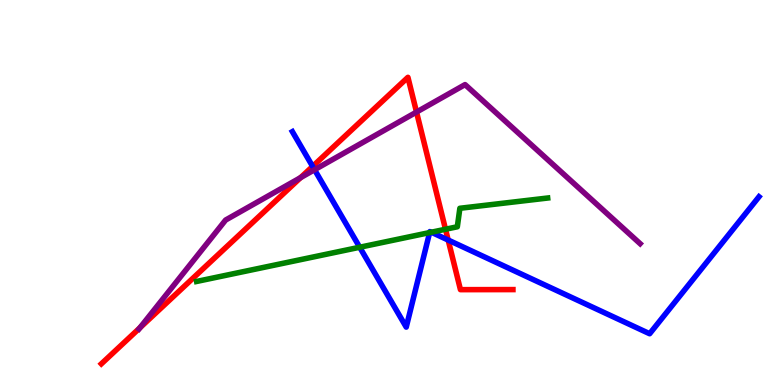[{'lines': ['blue', 'red'], 'intersections': [{'x': 4.03, 'y': 5.68}, {'x': 5.78, 'y': 3.77}]}, {'lines': ['green', 'red'], 'intersections': [{'x': 5.75, 'y': 4.05}]}, {'lines': ['purple', 'red'], 'intersections': [{'x': 1.81, 'y': 1.49}, {'x': 3.88, 'y': 5.39}, {'x': 5.37, 'y': 7.09}]}, {'lines': ['blue', 'green'], 'intersections': [{'x': 4.64, 'y': 3.58}, {'x': 5.54, 'y': 3.96}, {'x': 5.57, 'y': 3.97}]}, {'lines': ['blue', 'purple'], 'intersections': [{'x': 4.06, 'y': 5.59}]}, {'lines': ['green', 'purple'], 'intersections': []}]